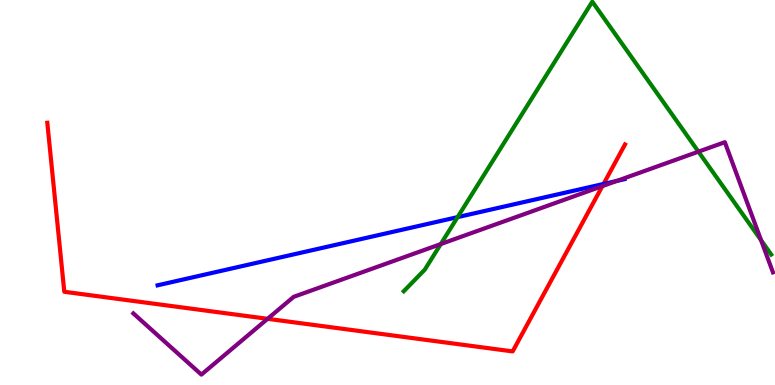[{'lines': ['blue', 'red'], 'intersections': [{'x': 7.79, 'y': 5.22}]}, {'lines': ['green', 'red'], 'intersections': []}, {'lines': ['purple', 'red'], 'intersections': [{'x': 3.45, 'y': 1.72}, {'x': 7.77, 'y': 5.17}]}, {'lines': ['blue', 'green'], 'intersections': [{'x': 5.9, 'y': 4.36}]}, {'lines': ['blue', 'purple'], 'intersections': [{'x': 7.96, 'y': 5.3}]}, {'lines': ['green', 'purple'], 'intersections': [{'x': 5.69, 'y': 3.66}, {'x': 9.01, 'y': 6.06}, {'x': 9.82, 'y': 3.76}]}]